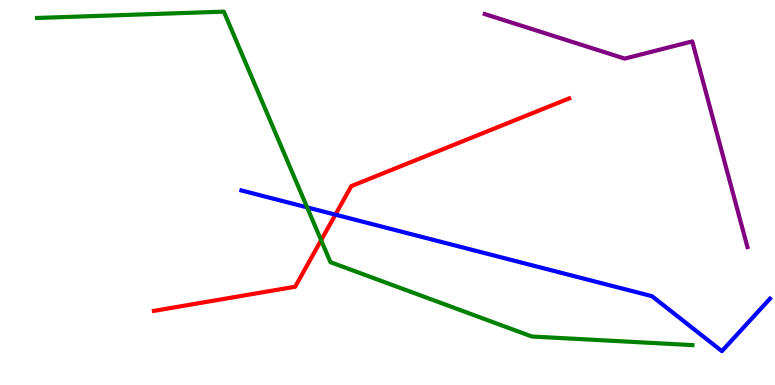[{'lines': ['blue', 'red'], 'intersections': [{'x': 4.33, 'y': 4.42}]}, {'lines': ['green', 'red'], 'intersections': [{'x': 4.14, 'y': 3.76}]}, {'lines': ['purple', 'red'], 'intersections': []}, {'lines': ['blue', 'green'], 'intersections': [{'x': 3.96, 'y': 4.61}]}, {'lines': ['blue', 'purple'], 'intersections': []}, {'lines': ['green', 'purple'], 'intersections': []}]